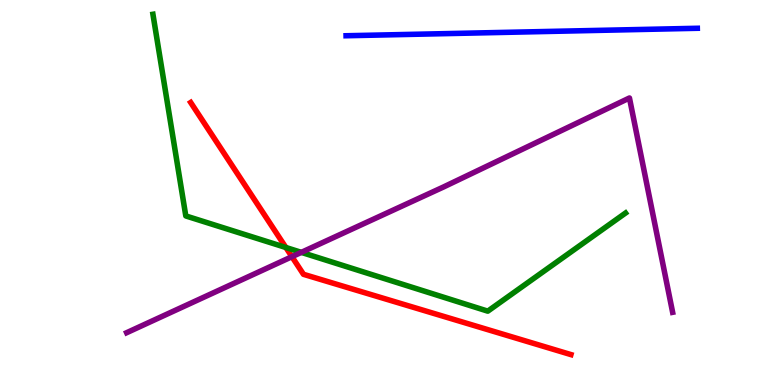[{'lines': ['blue', 'red'], 'intersections': []}, {'lines': ['green', 'red'], 'intersections': [{'x': 3.69, 'y': 3.57}]}, {'lines': ['purple', 'red'], 'intersections': [{'x': 3.77, 'y': 3.33}]}, {'lines': ['blue', 'green'], 'intersections': []}, {'lines': ['blue', 'purple'], 'intersections': []}, {'lines': ['green', 'purple'], 'intersections': [{'x': 3.89, 'y': 3.44}]}]